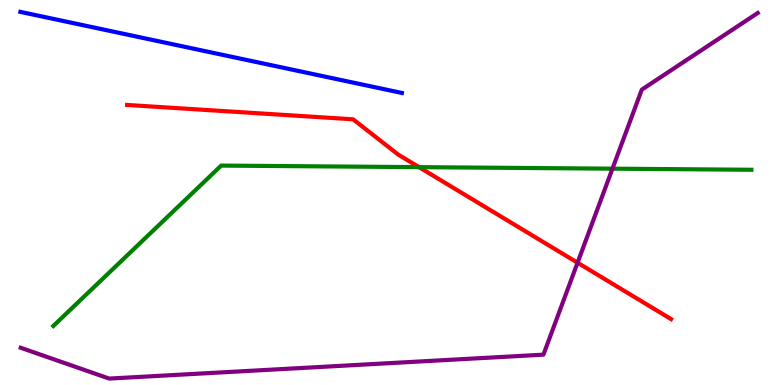[{'lines': ['blue', 'red'], 'intersections': []}, {'lines': ['green', 'red'], 'intersections': [{'x': 5.41, 'y': 5.66}]}, {'lines': ['purple', 'red'], 'intersections': [{'x': 7.45, 'y': 3.18}]}, {'lines': ['blue', 'green'], 'intersections': []}, {'lines': ['blue', 'purple'], 'intersections': []}, {'lines': ['green', 'purple'], 'intersections': [{'x': 7.9, 'y': 5.62}]}]